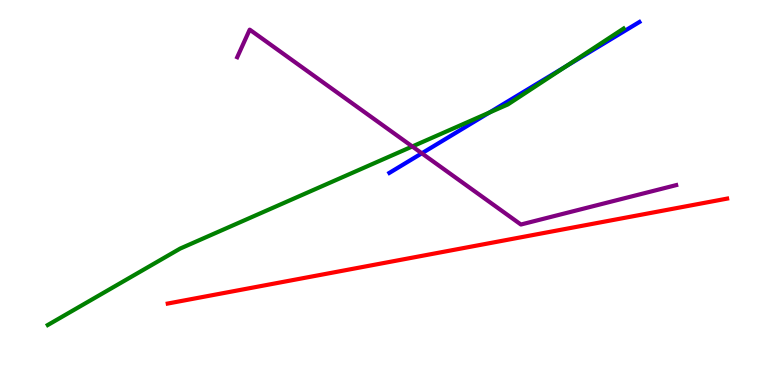[{'lines': ['blue', 'red'], 'intersections': []}, {'lines': ['green', 'red'], 'intersections': []}, {'lines': ['purple', 'red'], 'intersections': []}, {'lines': ['blue', 'green'], 'intersections': [{'x': 6.31, 'y': 7.07}, {'x': 7.31, 'y': 8.28}]}, {'lines': ['blue', 'purple'], 'intersections': [{'x': 5.44, 'y': 6.02}]}, {'lines': ['green', 'purple'], 'intersections': [{'x': 5.32, 'y': 6.2}]}]